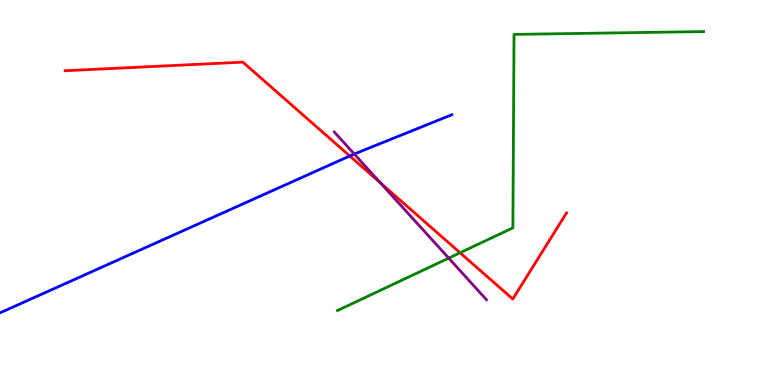[{'lines': ['blue', 'red'], 'intersections': [{'x': 4.51, 'y': 5.95}]}, {'lines': ['green', 'red'], 'intersections': [{'x': 5.94, 'y': 3.43}]}, {'lines': ['purple', 'red'], 'intersections': [{'x': 4.91, 'y': 5.25}]}, {'lines': ['blue', 'green'], 'intersections': []}, {'lines': ['blue', 'purple'], 'intersections': [{'x': 4.57, 'y': 6.0}]}, {'lines': ['green', 'purple'], 'intersections': [{'x': 5.79, 'y': 3.3}]}]